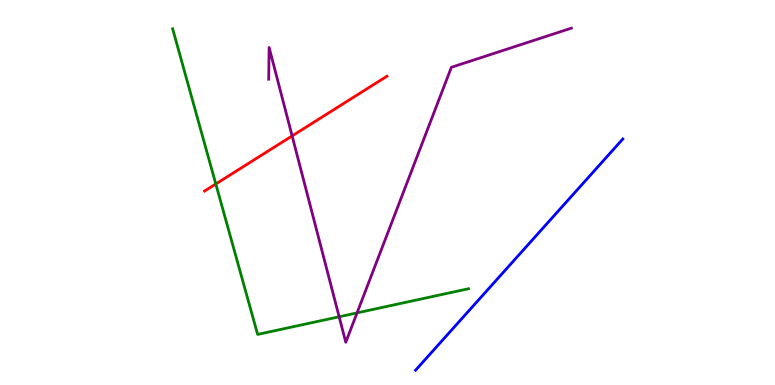[{'lines': ['blue', 'red'], 'intersections': []}, {'lines': ['green', 'red'], 'intersections': [{'x': 2.78, 'y': 5.22}]}, {'lines': ['purple', 'red'], 'intersections': [{'x': 3.77, 'y': 6.47}]}, {'lines': ['blue', 'green'], 'intersections': []}, {'lines': ['blue', 'purple'], 'intersections': []}, {'lines': ['green', 'purple'], 'intersections': [{'x': 4.38, 'y': 1.77}, {'x': 4.61, 'y': 1.87}]}]